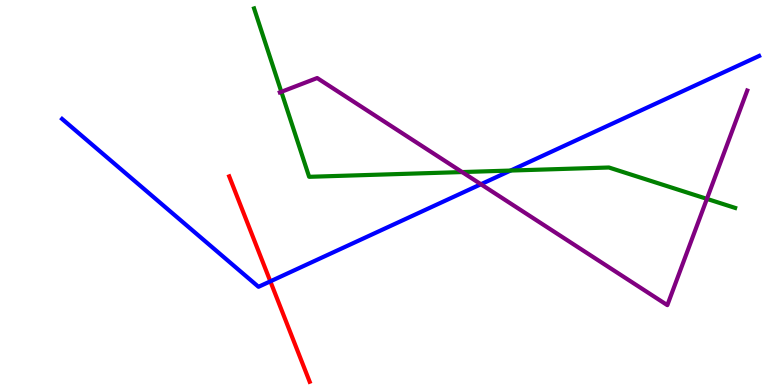[{'lines': ['blue', 'red'], 'intersections': [{'x': 3.49, 'y': 2.69}]}, {'lines': ['green', 'red'], 'intersections': []}, {'lines': ['purple', 'red'], 'intersections': []}, {'lines': ['blue', 'green'], 'intersections': [{'x': 6.59, 'y': 5.57}]}, {'lines': ['blue', 'purple'], 'intersections': [{'x': 6.21, 'y': 5.21}]}, {'lines': ['green', 'purple'], 'intersections': [{'x': 3.63, 'y': 7.61}, {'x': 5.96, 'y': 5.53}, {'x': 9.12, 'y': 4.83}]}]